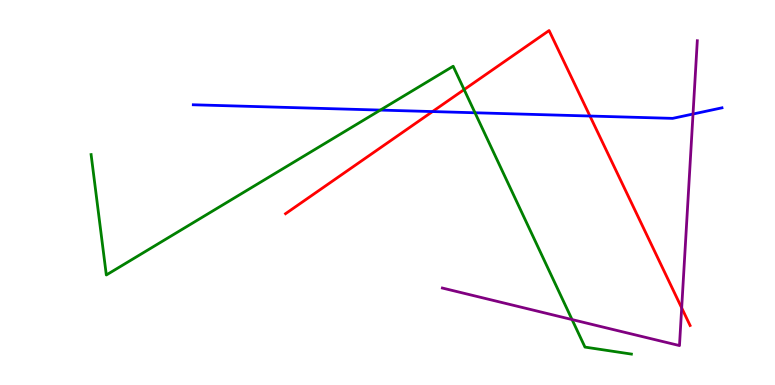[{'lines': ['blue', 'red'], 'intersections': [{'x': 5.58, 'y': 7.1}, {'x': 7.61, 'y': 6.99}]}, {'lines': ['green', 'red'], 'intersections': [{'x': 5.99, 'y': 7.67}]}, {'lines': ['purple', 'red'], 'intersections': [{'x': 8.8, 'y': 2.0}]}, {'lines': ['blue', 'green'], 'intersections': [{'x': 4.91, 'y': 7.14}, {'x': 6.13, 'y': 7.07}]}, {'lines': ['blue', 'purple'], 'intersections': [{'x': 8.94, 'y': 7.04}]}, {'lines': ['green', 'purple'], 'intersections': [{'x': 7.38, 'y': 1.7}]}]